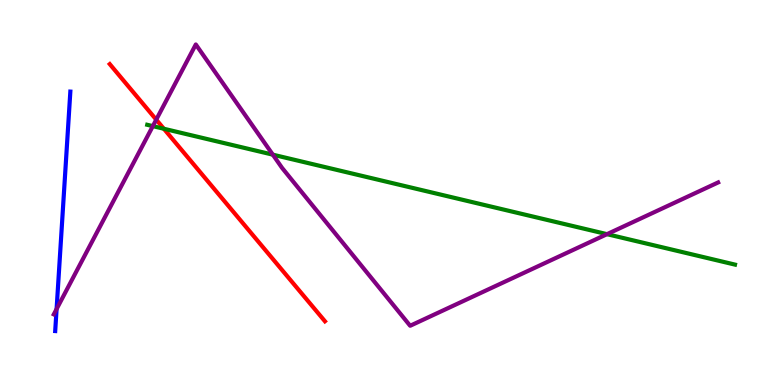[{'lines': ['blue', 'red'], 'intersections': []}, {'lines': ['green', 'red'], 'intersections': [{'x': 2.11, 'y': 6.66}]}, {'lines': ['purple', 'red'], 'intersections': [{'x': 2.02, 'y': 6.89}]}, {'lines': ['blue', 'green'], 'intersections': []}, {'lines': ['blue', 'purple'], 'intersections': [{'x': 0.73, 'y': 1.97}]}, {'lines': ['green', 'purple'], 'intersections': [{'x': 1.97, 'y': 6.72}, {'x': 3.52, 'y': 5.98}, {'x': 7.83, 'y': 3.92}]}]